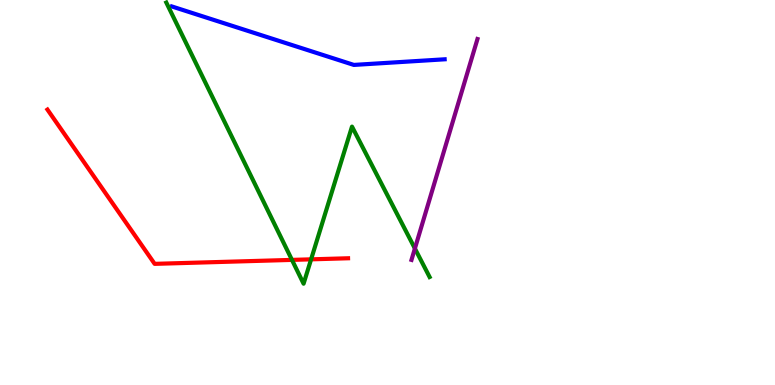[{'lines': ['blue', 'red'], 'intersections': []}, {'lines': ['green', 'red'], 'intersections': [{'x': 3.77, 'y': 3.25}, {'x': 4.01, 'y': 3.26}]}, {'lines': ['purple', 'red'], 'intersections': []}, {'lines': ['blue', 'green'], 'intersections': []}, {'lines': ['blue', 'purple'], 'intersections': []}, {'lines': ['green', 'purple'], 'intersections': [{'x': 5.35, 'y': 3.55}]}]